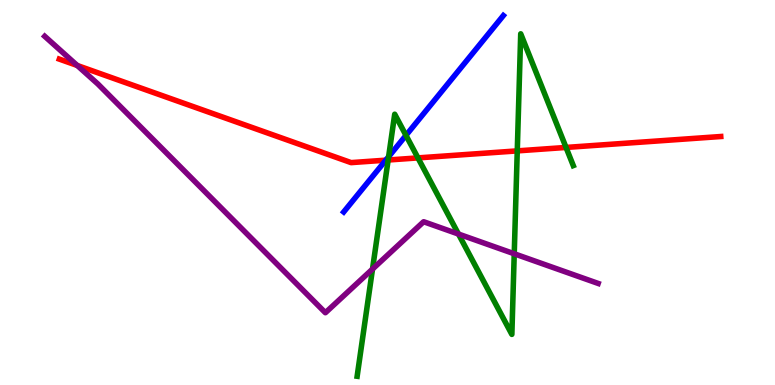[{'lines': ['blue', 'red'], 'intersections': [{'x': 4.98, 'y': 5.84}]}, {'lines': ['green', 'red'], 'intersections': [{'x': 5.01, 'y': 5.84}, {'x': 5.39, 'y': 5.9}, {'x': 6.67, 'y': 6.08}, {'x': 7.3, 'y': 6.17}]}, {'lines': ['purple', 'red'], 'intersections': [{'x': 0.997, 'y': 8.3}]}, {'lines': ['blue', 'green'], 'intersections': [{'x': 5.01, 'y': 5.93}, {'x': 5.24, 'y': 6.48}]}, {'lines': ['blue', 'purple'], 'intersections': []}, {'lines': ['green', 'purple'], 'intersections': [{'x': 4.81, 'y': 3.01}, {'x': 5.92, 'y': 3.92}, {'x': 6.64, 'y': 3.41}]}]